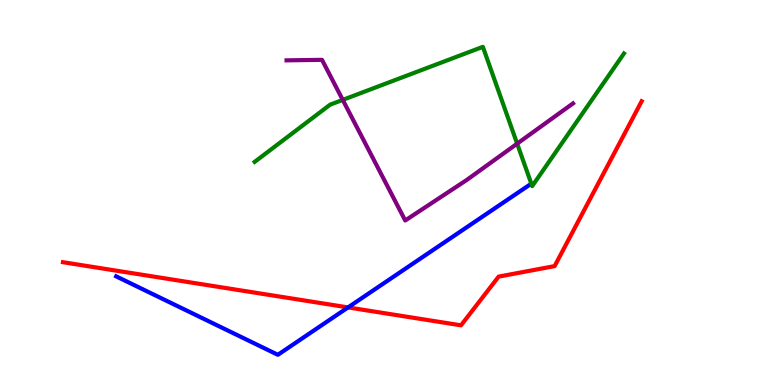[{'lines': ['blue', 'red'], 'intersections': [{'x': 4.49, 'y': 2.02}]}, {'lines': ['green', 'red'], 'intersections': []}, {'lines': ['purple', 'red'], 'intersections': []}, {'lines': ['blue', 'green'], 'intersections': []}, {'lines': ['blue', 'purple'], 'intersections': []}, {'lines': ['green', 'purple'], 'intersections': [{'x': 4.42, 'y': 7.41}, {'x': 6.67, 'y': 6.27}]}]